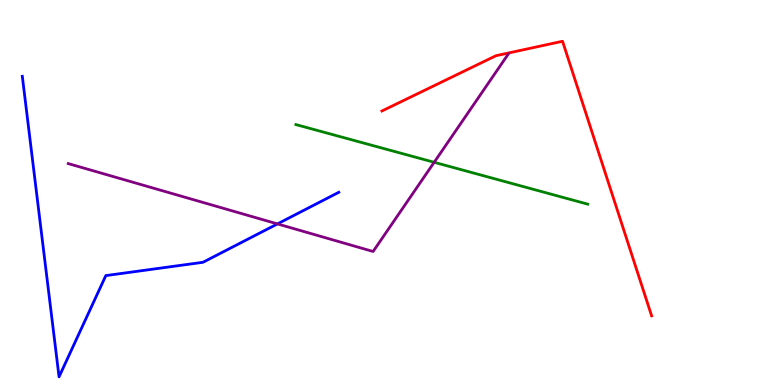[{'lines': ['blue', 'red'], 'intersections': []}, {'lines': ['green', 'red'], 'intersections': []}, {'lines': ['purple', 'red'], 'intersections': []}, {'lines': ['blue', 'green'], 'intersections': []}, {'lines': ['blue', 'purple'], 'intersections': [{'x': 3.58, 'y': 4.18}]}, {'lines': ['green', 'purple'], 'intersections': [{'x': 5.6, 'y': 5.78}]}]